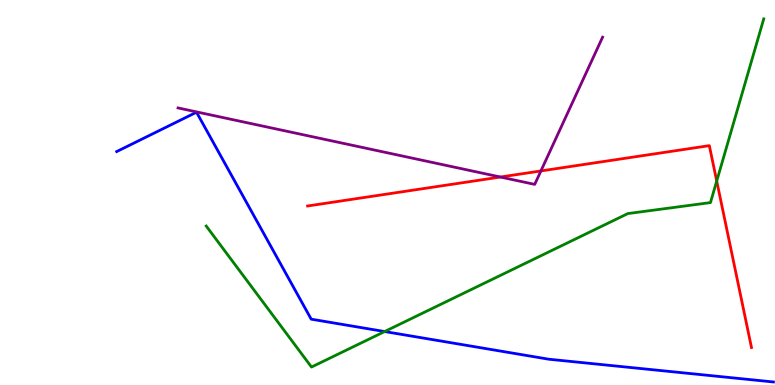[{'lines': ['blue', 'red'], 'intersections': []}, {'lines': ['green', 'red'], 'intersections': [{'x': 9.25, 'y': 5.3}]}, {'lines': ['purple', 'red'], 'intersections': [{'x': 6.46, 'y': 5.4}, {'x': 6.98, 'y': 5.56}]}, {'lines': ['blue', 'green'], 'intersections': [{'x': 4.96, 'y': 1.39}]}, {'lines': ['blue', 'purple'], 'intersections': []}, {'lines': ['green', 'purple'], 'intersections': []}]